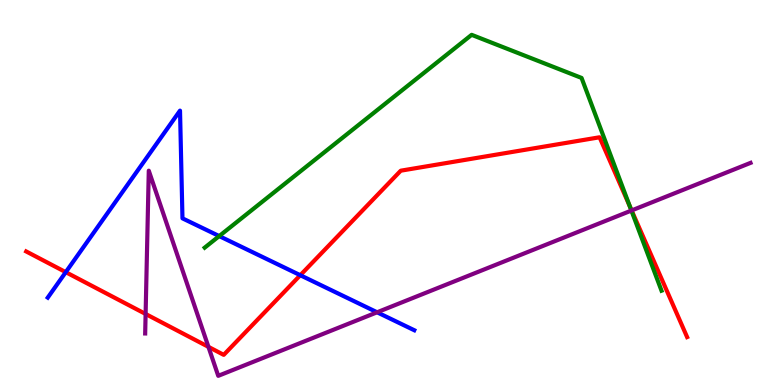[{'lines': ['blue', 'red'], 'intersections': [{'x': 0.849, 'y': 2.93}, {'x': 3.87, 'y': 2.85}]}, {'lines': ['green', 'red'], 'intersections': [{'x': 8.13, 'y': 4.64}]}, {'lines': ['purple', 'red'], 'intersections': [{'x': 1.88, 'y': 1.85}, {'x': 2.69, 'y': 0.991}, {'x': 8.15, 'y': 4.53}]}, {'lines': ['blue', 'green'], 'intersections': [{'x': 2.83, 'y': 3.87}]}, {'lines': ['blue', 'purple'], 'intersections': [{'x': 4.87, 'y': 1.89}]}, {'lines': ['green', 'purple'], 'intersections': [{'x': 8.15, 'y': 4.53}]}]